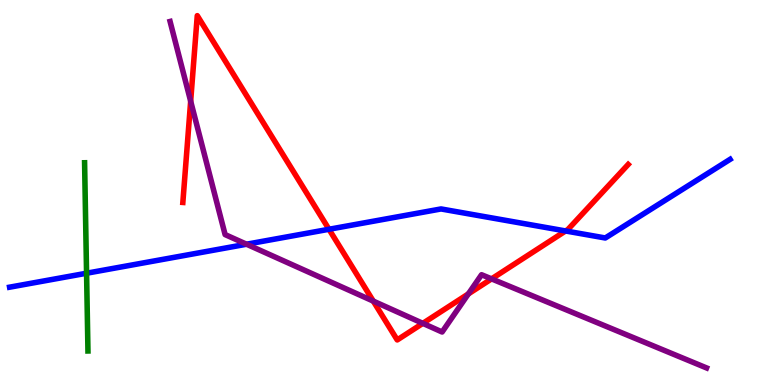[{'lines': ['blue', 'red'], 'intersections': [{'x': 4.24, 'y': 4.04}, {'x': 7.3, 'y': 4.0}]}, {'lines': ['green', 'red'], 'intersections': []}, {'lines': ['purple', 'red'], 'intersections': [{'x': 2.46, 'y': 7.37}, {'x': 4.82, 'y': 2.18}, {'x': 5.46, 'y': 1.6}, {'x': 6.04, 'y': 2.37}, {'x': 6.34, 'y': 2.76}]}, {'lines': ['blue', 'green'], 'intersections': [{'x': 1.12, 'y': 2.9}]}, {'lines': ['blue', 'purple'], 'intersections': [{'x': 3.18, 'y': 3.66}]}, {'lines': ['green', 'purple'], 'intersections': []}]